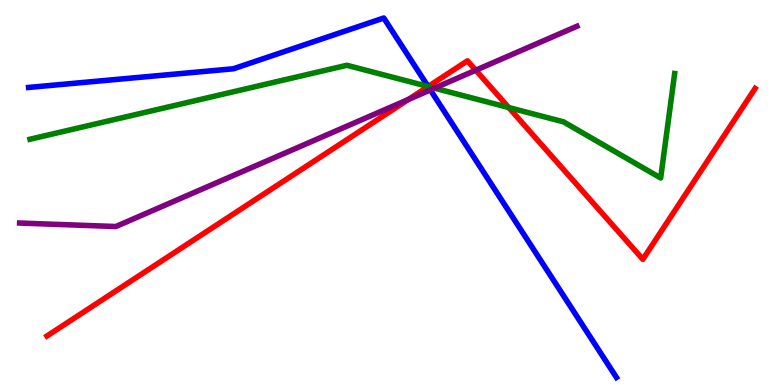[{'lines': ['blue', 'red'], 'intersections': [{'x': 5.52, 'y': 7.75}]}, {'lines': ['green', 'red'], 'intersections': [{'x': 5.53, 'y': 7.75}, {'x': 6.56, 'y': 7.21}]}, {'lines': ['purple', 'red'], 'intersections': [{'x': 5.27, 'y': 7.42}, {'x': 6.14, 'y': 8.18}]}, {'lines': ['blue', 'green'], 'intersections': [{'x': 5.52, 'y': 7.75}]}, {'lines': ['blue', 'purple'], 'intersections': [{'x': 5.55, 'y': 7.66}]}, {'lines': ['green', 'purple'], 'intersections': [{'x': 5.61, 'y': 7.71}]}]